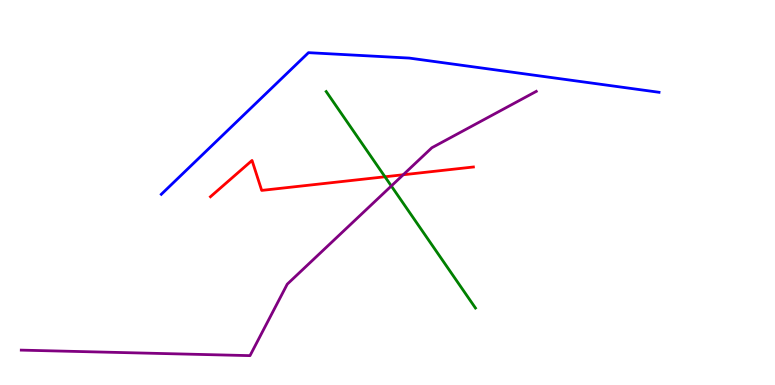[{'lines': ['blue', 'red'], 'intersections': []}, {'lines': ['green', 'red'], 'intersections': [{'x': 4.97, 'y': 5.41}]}, {'lines': ['purple', 'red'], 'intersections': [{'x': 5.2, 'y': 5.46}]}, {'lines': ['blue', 'green'], 'intersections': []}, {'lines': ['blue', 'purple'], 'intersections': []}, {'lines': ['green', 'purple'], 'intersections': [{'x': 5.05, 'y': 5.17}]}]